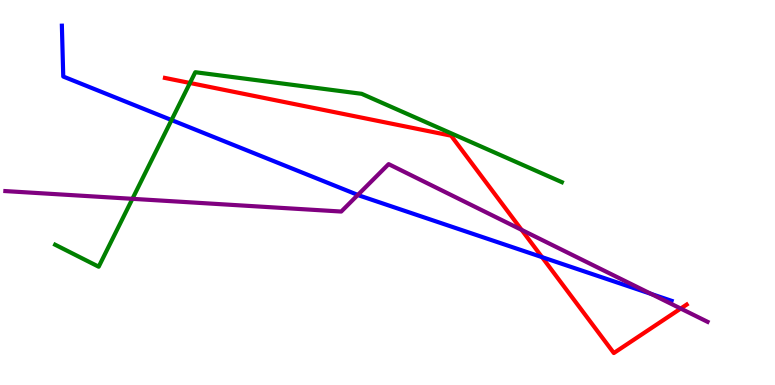[{'lines': ['blue', 'red'], 'intersections': [{'x': 6.99, 'y': 3.32}]}, {'lines': ['green', 'red'], 'intersections': [{'x': 2.45, 'y': 7.84}]}, {'lines': ['purple', 'red'], 'intersections': [{'x': 6.73, 'y': 4.03}, {'x': 8.78, 'y': 1.99}]}, {'lines': ['blue', 'green'], 'intersections': [{'x': 2.21, 'y': 6.88}]}, {'lines': ['blue', 'purple'], 'intersections': [{'x': 4.62, 'y': 4.94}, {'x': 8.4, 'y': 2.37}]}, {'lines': ['green', 'purple'], 'intersections': [{'x': 1.71, 'y': 4.84}]}]